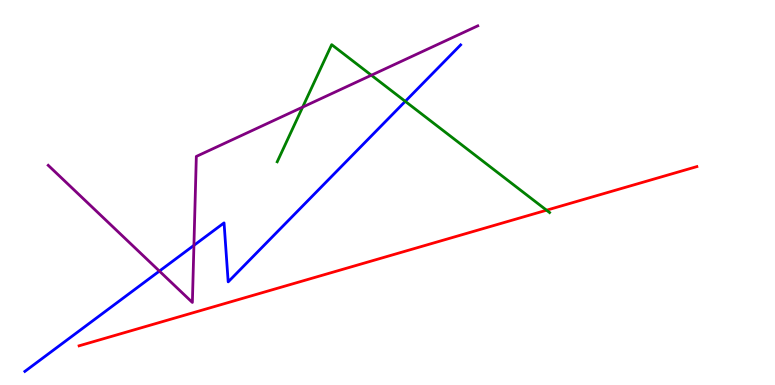[{'lines': ['blue', 'red'], 'intersections': []}, {'lines': ['green', 'red'], 'intersections': [{'x': 7.05, 'y': 4.54}]}, {'lines': ['purple', 'red'], 'intersections': []}, {'lines': ['blue', 'green'], 'intersections': [{'x': 5.23, 'y': 7.37}]}, {'lines': ['blue', 'purple'], 'intersections': [{'x': 2.06, 'y': 2.96}, {'x': 2.5, 'y': 3.63}]}, {'lines': ['green', 'purple'], 'intersections': [{'x': 3.91, 'y': 7.22}, {'x': 4.79, 'y': 8.05}]}]